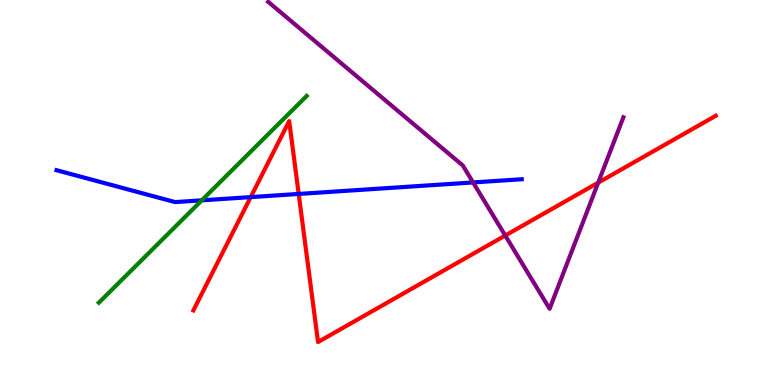[{'lines': ['blue', 'red'], 'intersections': [{'x': 3.23, 'y': 4.88}, {'x': 3.85, 'y': 4.96}]}, {'lines': ['green', 'red'], 'intersections': []}, {'lines': ['purple', 'red'], 'intersections': [{'x': 6.52, 'y': 3.88}, {'x': 7.72, 'y': 5.26}]}, {'lines': ['blue', 'green'], 'intersections': [{'x': 2.6, 'y': 4.8}]}, {'lines': ['blue', 'purple'], 'intersections': [{'x': 6.1, 'y': 5.26}]}, {'lines': ['green', 'purple'], 'intersections': []}]